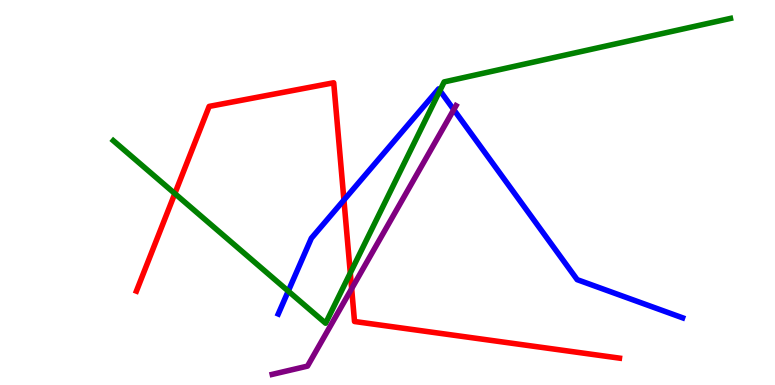[{'lines': ['blue', 'red'], 'intersections': [{'x': 4.44, 'y': 4.8}]}, {'lines': ['green', 'red'], 'intersections': [{'x': 2.26, 'y': 4.97}, {'x': 4.52, 'y': 2.91}]}, {'lines': ['purple', 'red'], 'intersections': [{'x': 4.54, 'y': 2.5}]}, {'lines': ['blue', 'green'], 'intersections': [{'x': 3.72, 'y': 2.44}, {'x': 5.68, 'y': 7.65}]}, {'lines': ['blue', 'purple'], 'intersections': [{'x': 5.85, 'y': 7.15}]}, {'lines': ['green', 'purple'], 'intersections': []}]